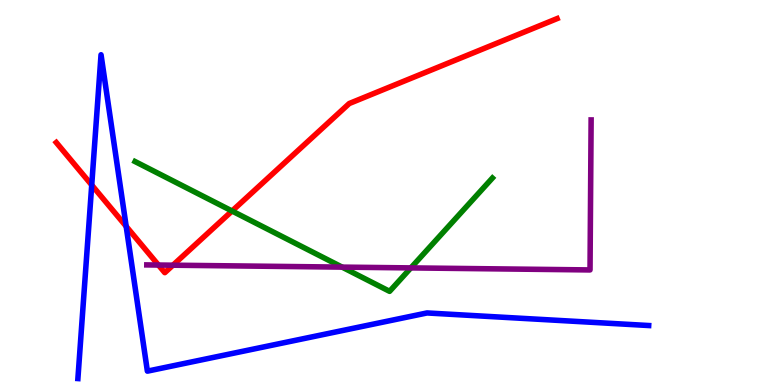[{'lines': ['blue', 'red'], 'intersections': [{'x': 1.18, 'y': 5.19}, {'x': 1.63, 'y': 4.12}]}, {'lines': ['green', 'red'], 'intersections': [{'x': 2.99, 'y': 4.52}]}, {'lines': ['purple', 'red'], 'intersections': [{'x': 2.04, 'y': 3.12}, {'x': 2.23, 'y': 3.11}]}, {'lines': ['blue', 'green'], 'intersections': []}, {'lines': ['blue', 'purple'], 'intersections': []}, {'lines': ['green', 'purple'], 'intersections': [{'x': 4.41, 'y': 3.06}, {'x': 5.3, 'y': 3.04}]}]